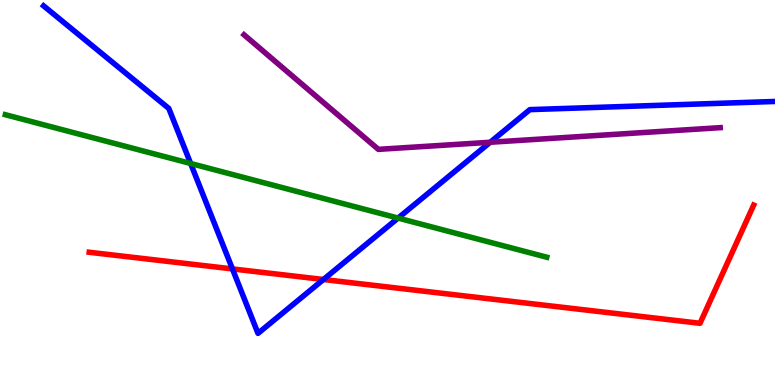[{'lines': ['blue', 'red'], 'intersections': [{'x': 3.0, 'y': 3.02}, {'x': 4.17, 'y': 2.74}]}, {'lines': ['green', 'red'], 'intersections': []}, {'lines': ['purple', 'red'], 'intersections': []}, {'lines': ['blue', 'green'], 'intersections': [{'x': 2.46, 'y': 5.75}, {'x': 5.14, 'y': 4.34}]}, {'lines': ['blue', 'purple'], 'intersections': [{'x': 6.33, 'y': 6.3}]}, {'lines': ['green', 'purple'], 'intersections': []}]